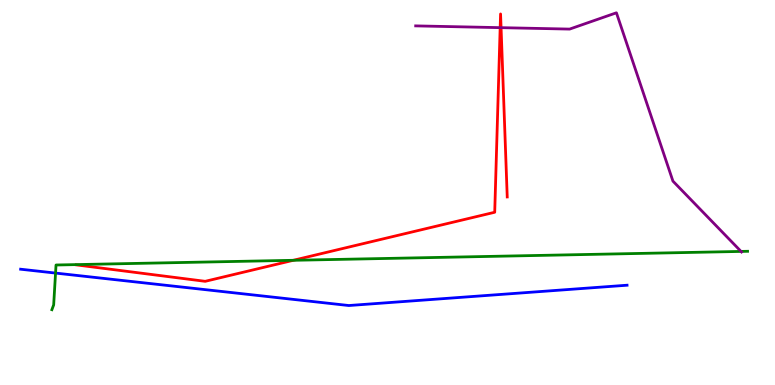[{'lines': ['blue', 'red'], 'intersections': []}, {'lines': ['green', 'red'], 'intersections': [{'x': 3.78, 'y': 3.24}]}, {'lines': ['purple', 'red'], 'intersections': [{'x': 6.45, 'y': 9.28}, {'x': 6.47, 'y': 9.28}]}, {'lines': ['blue', 'green'], 'intersections': [{'x': 0.717, 'y': 2.91}]}, {'lines': ['blue', 'purple'], 'intersections': []}, {'lines': ['green', 'purple'], 'intersections': [{'x': 9.56, 'y': 3.47}]}]